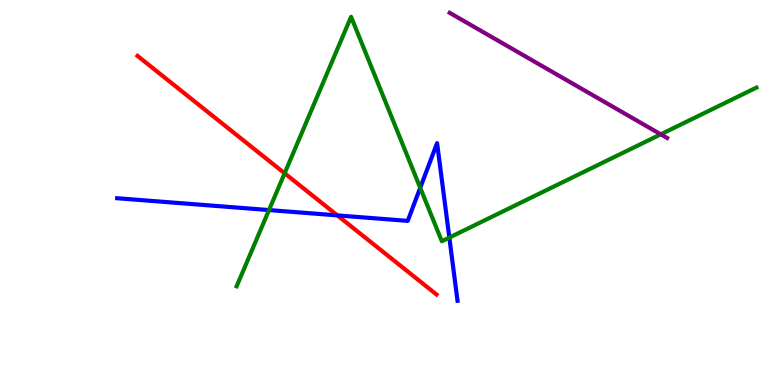[{'lines': ['blue', 'red'], 'intersections': [{'x': 4.35, 'y': 4.41}]}, {'lines': ['green', 'red'], 'intersections': [{'x': 3.67, 'y': 5.5}]}, {'lines': ['purple', 'red'], 'intersections': []}, {'lines': ['blue', 'green'], 'intersections': [{'x': 3.47, 'y': 4.54}, {'x': 5.42, 'y': 5.12}, {'x': 5.8, 'y': 3.83}]}, {'lines': ['blue', 'purple'], 'intersections': []}, {'lines': ['green', 'purple'], 'intersections': [{'x': 8.53, 'y': 6.51}]}]